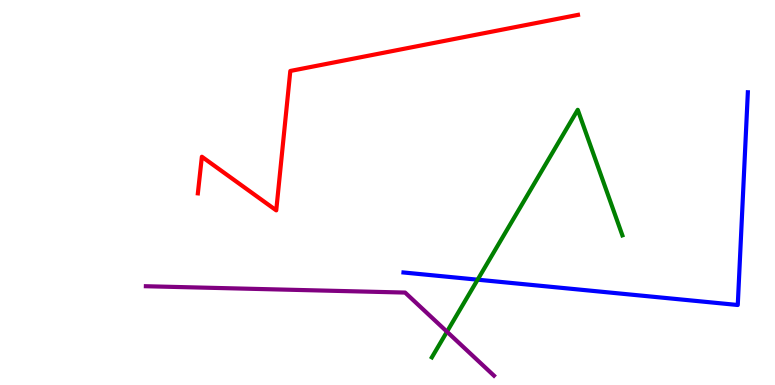[{'lines': ['blue', 'red'], 'intersections': []}, {'lines': ['green', 'red'], 'intersections': []}, {'lines': ['purple', 'red'], 'intersections': []}, {'lines': ['blue', 'green'], 'intersections': [{'x': 6.16, 'y': 2.74}]}, {'lines': ['blue', 'purple'], 'intersections': []}, {'lines': ['green', 'purple'], 'intersections': [{'x': 5.77, 'y': 1.38}]}]